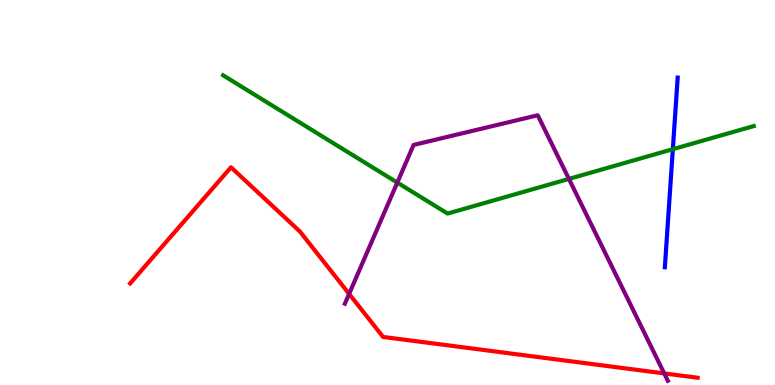[{'lines': ['blue', 'red'], 'intersections': []}, {'lines': ['green', 'red'], 'intersections': []}, {'lines': ['purple', 'red'], 'intersections': [{'x': 4.5, 'y': 2.37}, {'x': 8.57, 'y': 0.301}]}, {'lines': ['blue', 'green'], 'intersections': [{'x': 8.68, 'y': 6.12}]}, {'lines': ['blue', 'purple'], 'intersections': []}, {'lines': ['green', 'purple'], 'intersections': [{'x': 5.13, 'y': 5.26}, {'x': 7.34, 'y': 5.35}]}]